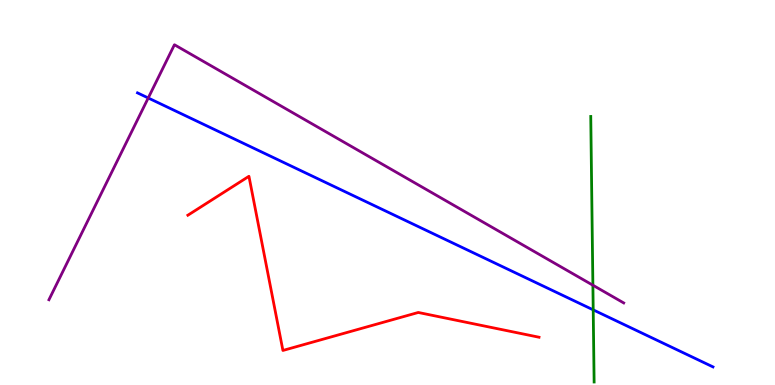[{'lines': ['blue', 'red'], 'intersections': []}, {'lines': ['green', 'red'], 'intersections': []}, {'lines': ['purple', 'red'], 'intersections': []}, {'lines': ['blue', 'green'], 'intersections': [{'x': 7.65, 'y': 1.95}]}, {'lines': ['blue', 'purple'], 'intersections': [{'x': 1.91, 'y': 7.46}]}, {'lines': ['green', 'purple'], 'intersections': [{'x': 7.65, 'y': 2.59}]}]